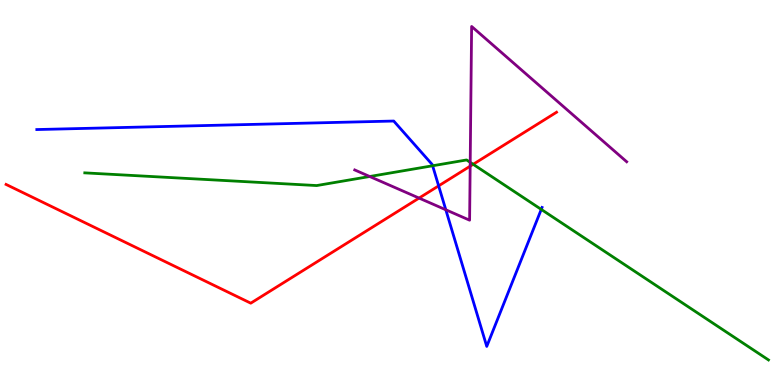[{'lines': ['blue', 'red'], 'intersections': [{'x': 5.66, 'y': 5.17}]}, {'lines': ['green', 'red'], 'intersections': [{'x': 6.11, 'y': 5.73}]}, {'lines': ['purple', 'red'], 'intersections': [{'x': 5.41, 'y': 4.85}, {'x': 6.07, 'y': 5.68}]}, {'lines': ['blue', 'green'], 'intersections': [{'x': 5.58, 'y': 5.69}, {'x': 6.98, 'y': 4.56}]}, {'lines': ['blue', 'purple'], 'intersections': [{'x': 5.75, 'y': 4.55}]}, {'lines': ['green', 'purple'], 'intersections': [{'x': 4.77, 'y': 5.42}, {'x': 6.07, 'y': 5.78}]}]